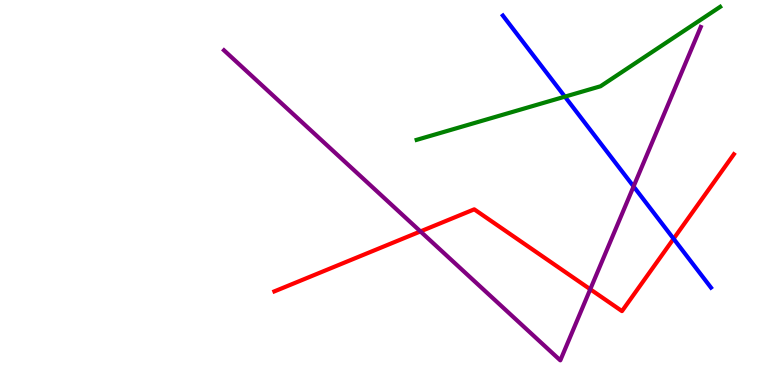[{'lines': ['blue', 'red'], 'intersections': [{'x': 8.69, 'y': 3.8}]}, {'lines': ['green', 'red'], 'intersections': []}, {'lines': ['purple', 'red'], 'intersections': [{'x': 5.43, 'y': 3.99}, {'x': 7.62, 'y': 2.49}]}, {'lines': ['blue', 'green'], 'intersections': [{'x': 7.29, 'y': 7.49}]}, {'lines': ['blue', 'purple'], 'intersections': [{'x': 8.18, 'y': 5.16}]}, {'lines': ['green', 'purple'], 'intersections': []}]